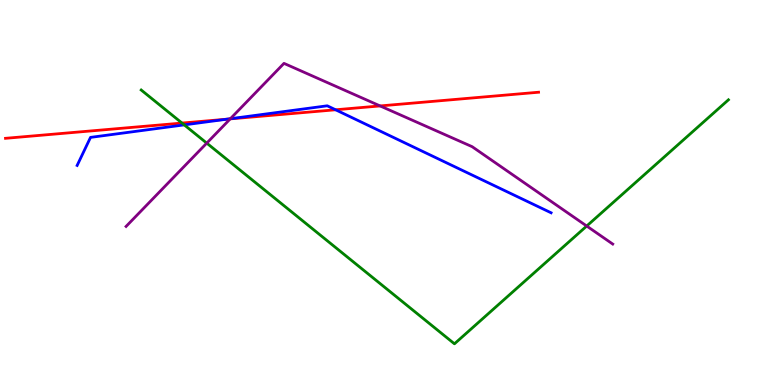[{'lines': ['blue', 'red'], 'intersections': [{'x': 2.93, 'y': 6.91}, {'x': 4.33, 'y': 7.15}]}, {'lines': ['green', 'red'], 'intersections': [{'x': 2.35, 'y': 6.8}]}, {'lines': ['purple', 'red'], 'intersections': [{'x': 2.97, 'y': 6.91}, {'x': 4.9, 'y': 7.25}]}, {'lines': ['blue', 'green'], 'intersections': [{'x': 2.38, 'y': 6.76}]}, {'lines': ['blue', 'purple'], 'intersections': [{'x': 2.97, 'y': 6.92}]}, {'lines': ['green', 'purple'], 'intersections': [{'x': 2.67, 'y': 6.28}, {'x': 7.57, 'y': 4.13}]}]